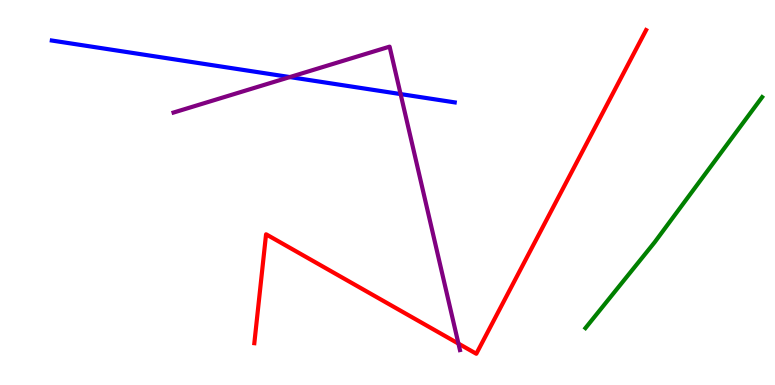[{'lines': ['blue', 'red'], 'intersections': []}, {'lines': ['green', 'red'], 'intersections': []}, {'lines': ['purple', 'red'], 'intersections': [{'x': 5.92, 'y': 1.08}]}, {'lines': ['blue', 'green'], 'intersections': []}, {'lines': ['blue', 'purple'], 'intersections': [{'x': 3.74, 'y': 8.0}, {'x': 5.17, 'y': 7.56}]}, {'lines': ['green', 'purple'], 'intersections': []}]